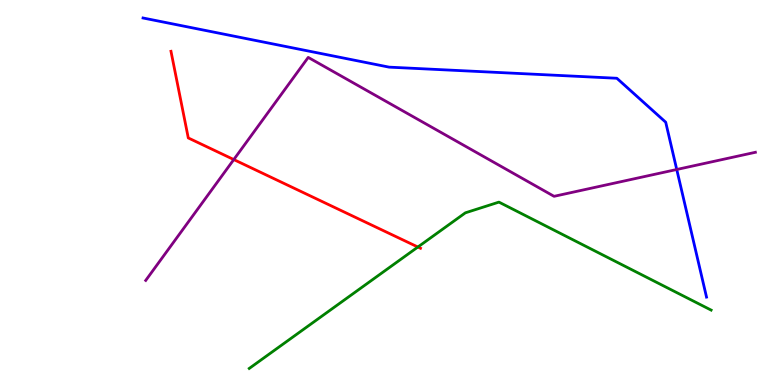[{'lines': ['blue', 'red'], 'intersections': []}, {'lines': ['green', 'red'], 'intersections': [{'x': 5.39, 'y': 3.58}]}, {'lines': ['purple', 'red'], 'intersections': [{'x': 3.02, 'y': 5.86}]}, {'lines': ['blue', 'green'], 'intersections': []}, {'lines': ['blue', 'purple'], 'intersections': [{'x': 8.73, 'y': 5.6}]}, {'lines': ['green', 'purple'], 'intersections': []}]